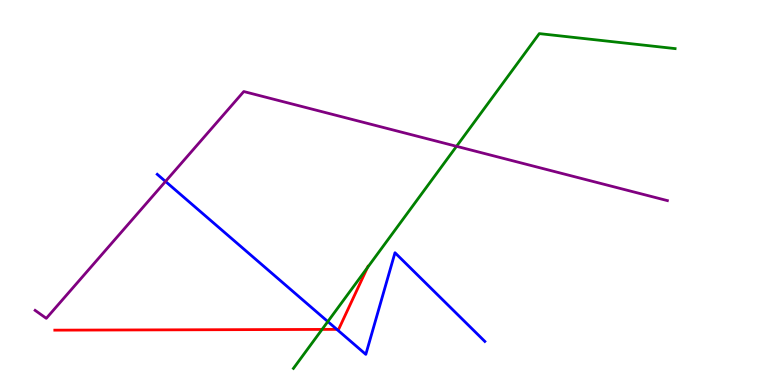[{'lines': ['blue', 'red'], 'intersections': [{'x': 4.35, 'y': 1.44}]}, {'lines': ['green', 'red'], 'intersections': [{'x': 4.16, 'y': 1.44}, {'x': 4.74, 'y': 3.05}]}, {'lines': ['purple', 'red'], 'intersections': []}, {'lines': ['blue', 'green'], 'intersections': [{'x': 4.23, 'y': 1.65}]}, {'lines': ['blue', 'purple'], 'intersections': [{'x': 2.14, 'y': 5.29}]}, {'lines': ['green', 'purple'], 'intersections': [{'x': 5.89, 'y': 6.2}]}]